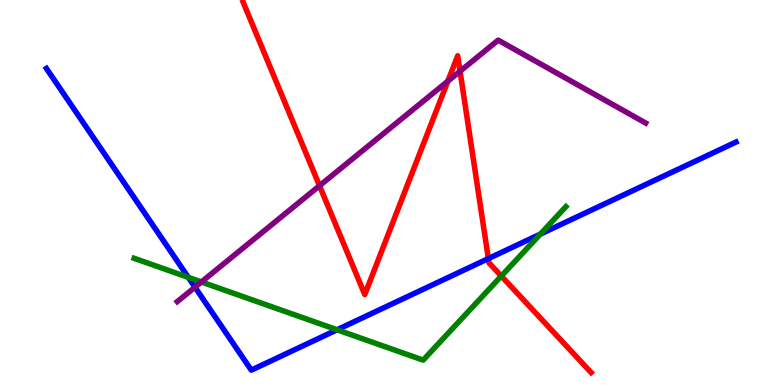[{'lines': ['blue', 'red'], 'intersections': [{'x': 6.3, 'y': 3.28}]}, {'lines': ['green', 'red'], 'intersections': [{'x': 6.47, 'y': 2.83}]}, {'lines': ['purple', 'red'], 'intersections': [{'x': 4.12, 'y': 5.18}, {'x': 5.78, 'y': 7.89}, {'x': 5.94, 'y': 8.15}]}, {'lines': ['blue', 'green'], 'intersections': [{'x': 2.43, 'y': 2.8}, {'x': 4.35, 'y': 1.43}, {'x': 6.97, 'y': 3.92}]}, {'lines': ['blue', 'purple'], 'intersections': [{'x': 2.52, 'y': 2.54}]}, {'lines': ['green', 'purple'], 'intersections': [{'x': 2.6, 'y': 2.68}]}]